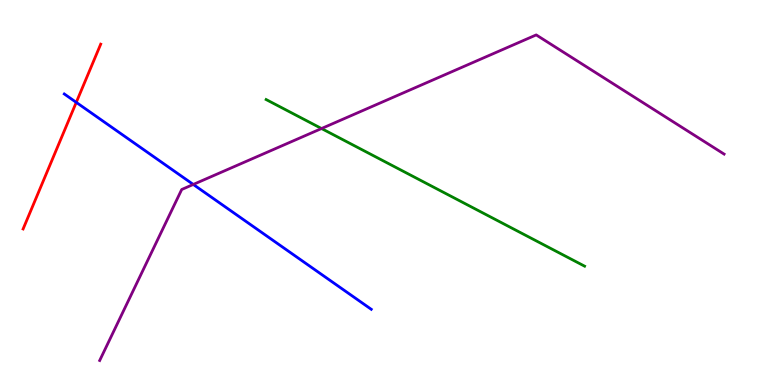[{'lines': ['blue', 'red'], 'intersections': [{'x': 0.984, 'y': 7.34}]}, {'lines': ['green', 'red'], 'intersections': []}, {'lines': ['purple', 'red'], 'intersections': []}, {'lines': ['blue', 'green'], 'intersections': []}, {'lines': ['blue', 'purple'], 'intersections': [{'x': 2.49, 'y': 5.21}]}, {'lines': ['green', 'purple'], 'intersections': [{'x': 4.15, 'y': 6.66}]}]